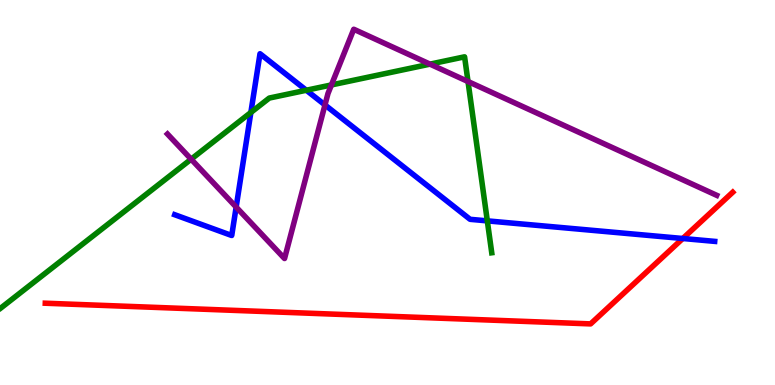[{'lines': ['blue', 'red'], 'intersections': [{'x': 8.81, 'y': 3.81}]}, {'lines': ['green', 'red'], 'intersections': []}, {'lines': ['purple', 'red'], 'intersections': []}, {'lines': ['blue', 'green'], 'intersections': [{'x': 3.24, 'y': 7.08}, {'x': 3.95, 'y': 7.66}, {'x': 6.29, 'y': 4.26}]}, {'lines': ['blue', 'purple'], 'intersections': [{'x': 3.05, 'y': 4.62}, {'x': 4.19, 'y': 7.27}]}, {'lines': ['green', 'purple'], 'intersections': [{'x': 2.47, 'y': 5.87}, {'x': 4.28, 'y': 7.79}, {'x': 5.55, 'y': 8.33}, {'x': 6.04, 'y': 7.88}]}]